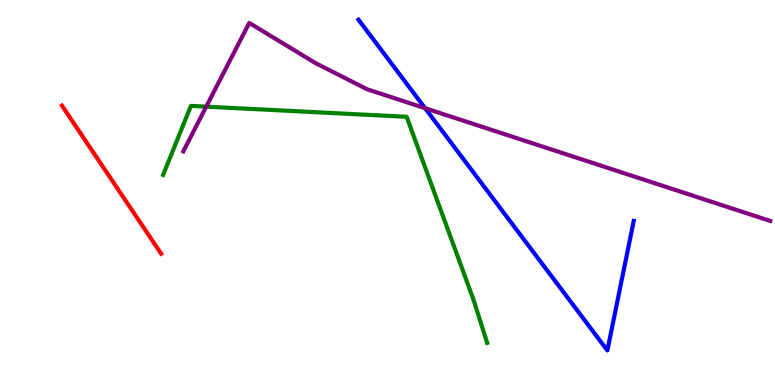[{'lines': ['blue', 'red'], 'intersections': []}, {'lines': ['green', 'red'], 'intersections': []}, {'lines': ['purple', 'red'], 'intersections': []}, {'lines': ['blue', 'green'], 'intersections': []}, {'lines': ['blue', 'purple'], 'intersections': [{'x': 5.49, 'y': 7.19}]}, {'lines': ['green', 'purple'], 'intersections': [{'x': 2.66, 'y': 7.23}]}]